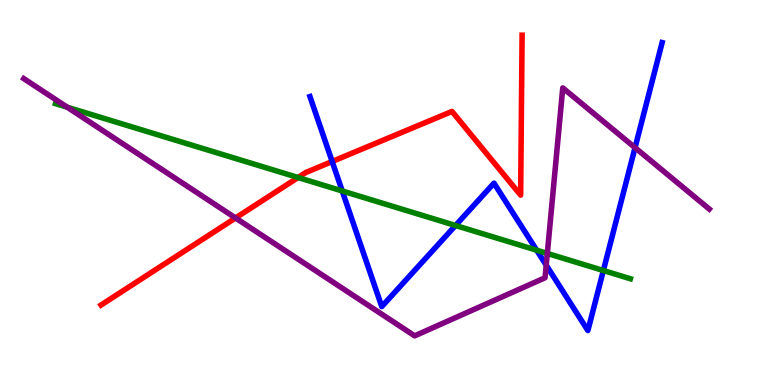[{'lines': ['blue', 'red'], 'intersections': [{'x': 4.29, 'y': 5.81}]}, {'lines': ['green', 'red'], 'intersections': [{'x': 3.85, 'y': 5.39}]}, {'lines': ['purple', 'red'], 'intersections': [{'x': 3.04, 'y': 4.34}]}, {'lines': ['blue', 'green'], 'intersections': [{'x': 4.42, 'y': 5.04}, {'x': 5.88, 'y': 4.14}, {'x': 6.92, 'y': 3.5}, {'x': 7.79, 'y': 2.97}]}, {'lines': ['blue', 'purple'], 'intersections': [{'x': 7.05, 'y': 3.11}, {'x': 8.19, 'y': 6.16}]}, {'lines': ['green', 'purple'], 'intersections': [{'x': 0.867, 'y': 7.22}, {'x': 7.06, 'y': 3.42}]}]